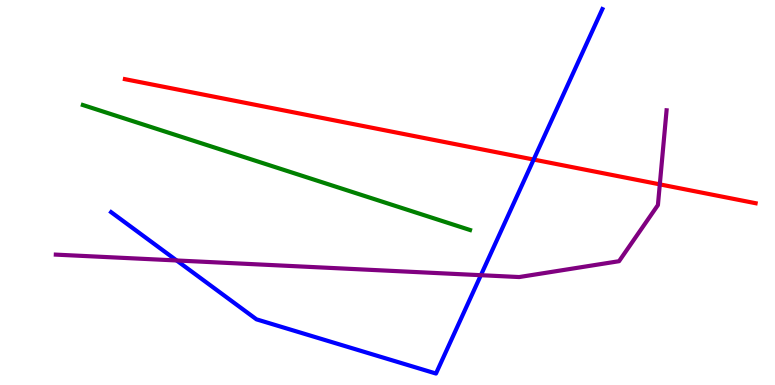[{'lines': ['blue', 'red'], 'intersections': [{'x': 6.89, 'y': 5.86}]}, {'lines': ['green', 'red'], 'intersections': []}, {'lines': ['purple', 'red'], 'intersections': [{'x': 8.51, 'y': 5.21}]}, {'lines': ['blue', 'green'], 'intersections': []}, {'lines': ['blue', 'purple'], 'intersections': [{'x': 2.28, 'y': 3.23}, {'x': 6.2, 'y': 2.85}]}, {'lines': ['green', 'purple'], 'intersections': []}]